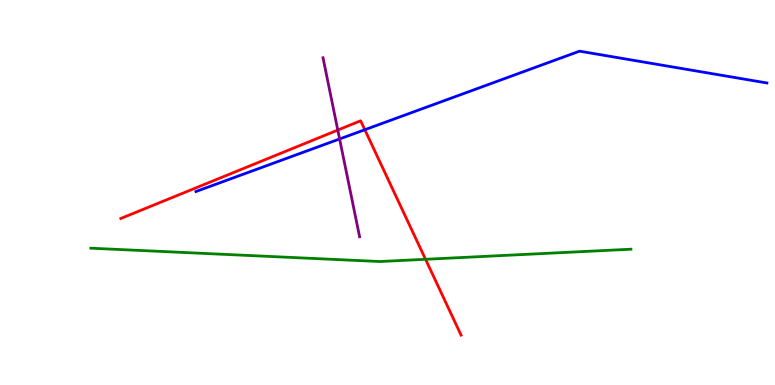[{'lines': ['blue', 'red'], 'intersections': [{'x': 4.71, 'y': 6.63}]}, {'lines': ['green', 'red'], 'intersections': [{'x': 5.49, 'y': 3.27}]}, {'lines': ['purple', 'red'], 'intersections': [{'x': 4.36, 'y': 6.62}]}, {'lines': ['blue', 'green'], 'intersections': []}, {'lines': ['blue', 'purple'], 'intersections': [{'x': 4.38, 'y': 6.39}]}, {'lines': ['green', 'purple'], 'intersections': []}]